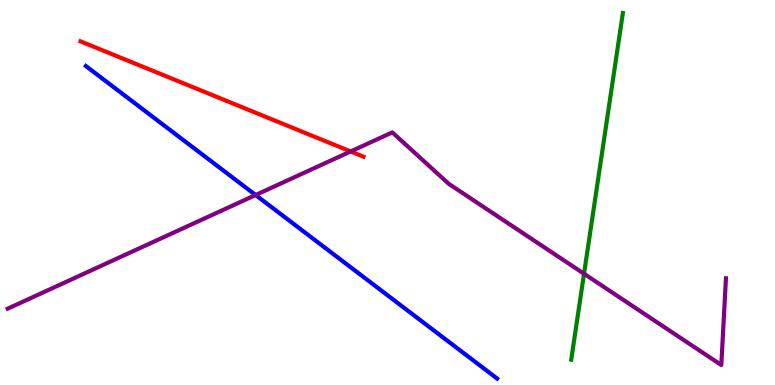[{'lines': ['blue', 'red'], 'intersections': []}, {'lines': ['green', 'red'], 'intersections': []}, {'lines': ['purple', 'red'], 'intersections': [{'x': 4.52, 'y': 6.07}]}, {'lines': ['blue', 'green'], 'intersections': []}, {'lines': ['blue', 'purple'], 'intersections': [{'x': 3.3, 'y': 4.93}]}, {'lines': ['green', 'purple'], 'intersections': [{'x': 7.54, 'y': 2.89}]}]